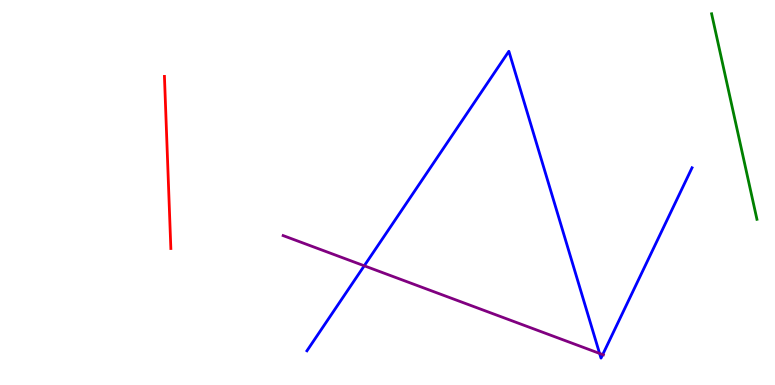[{'lines': ['blue', 'red'], 'intersections': []}, {'lines': ['green', 'red'], 'intersections': []}, {'lines': ['purple', 'red'], 'intersections': []}, {'lines': ['blue', 'green'], 'intersections': []}, {'lines': ['blue', 'purple'], 'intersections': [{'x': 4.7, 'y': 3.1}, {'x': 7.74, 'y': 0.82}, {'x': 7.78, 'y': 0.79}]}, {'lines': ['green', 'purple'], 'intersections': []}]